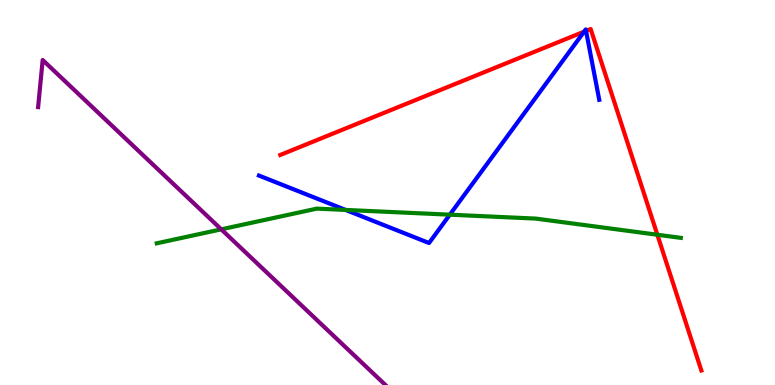[{'lines': ['blue', 'red'], 'intersections': [{'x': 7.54, 'y': 9.18}, {'x': 7.56, 'y': 9.2}]}, {'lines': ['green', 'red'], 'intersections': [{'x': 8.48, 'y': 3.9}]}, {'lines': ['purple', 'red'], 'intersections': []}, {'lines': ['blue', 'green'], 'intersections': [{'x': 4.46, 'y': 4.55}, {'x': 5.8, 'y': 4.42}]}, {'lines': ['blue', 'purple'], 'intersections': []}, {'lines': ['green', 'purple'], 'intersections': [{'x': 2.85, 'y': 4.04}]}]